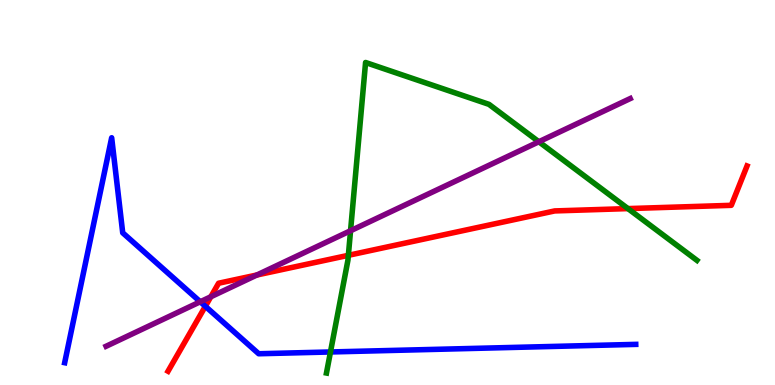[{'lines': ['blue', 'red'], 'intersections': [{'x': 2.65, 'y': 2.04}]}, {'lines': ['green', 'red'], 'intersections': [{'x': 4.49, 'y': 3.37}, {'x': 8.1, 'y': 4.58}]}, {'lines': ['purple', 'red'], 'intersections': [{'x': 2.72, 'y': 2.29}, {'x': 3.31, 'y': 2.86}]}, {'lines': ['blue', 'green'], 'intersections': [{'x': 4.26, 'y': 0.858}]}, {'lines': ['blue', 'purple'], 'intersections': [{'x': 2.58, 'y': 2.16}]}, {'lines': ['green', 'purple'], 'intersections': [{'x': 4.52, 'y': 4.01}, {'x': 6.95, 'y': 6.32}]}]